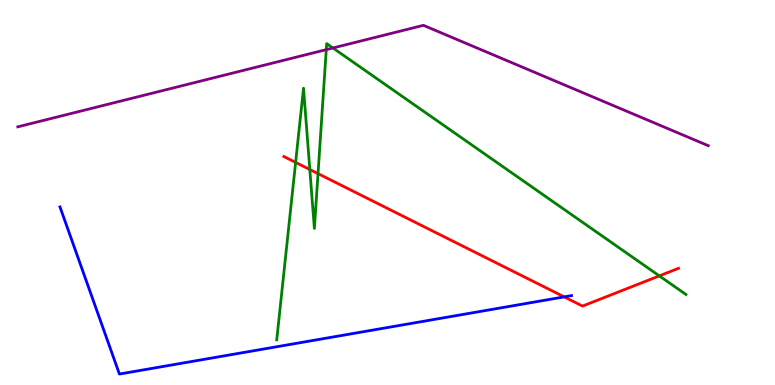[{'lines': ['blue', 'red'], 'intersections': [{'x': 7.28, 'y': 2.29}]}, {'lines': ['green', 'red'], 'intersections': [{'x': 3.81, 'y': 5.78}, {'x': 4.0, 'y': 5.6}, {'x': 4.1, 'y': 5.49}, {'x': 8.51, 'y': 2.83}]}, {'lines': ['purple', 'red'], 'intersections': []}, {'lines': ['blue', 'green'], 'intersections': []}, {'lines': ['blue', 'purple'], 'intersections': []}, {'lines': ['green', 'purple'], 'intersections': [{'x': 4.21, 'y': 8.71}, {'x': 4.3, 'y': 8.75}]}]